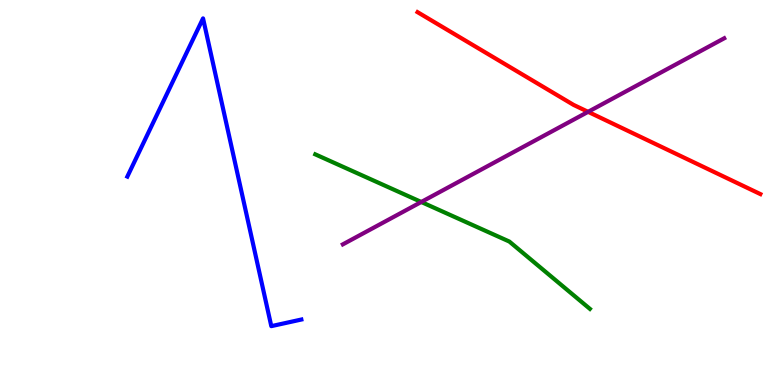[{'lines': ['blue', 'red'], 'intersections': []}, {'lines': ['green', 'red'], 'intersections': []}, {'lines': ['purple', 'red'], 'intersections': [{'x': 7.59, 'y': 7.1}]}, {'lines': ['blue', 'green'], 'intersections': []}, {'lines': ['blue', 'purple'], 'intersections': []}, {'lines': ['green', 'purple'], 'intersections': [{'x': 5.44, 'y': 4.75}]}]